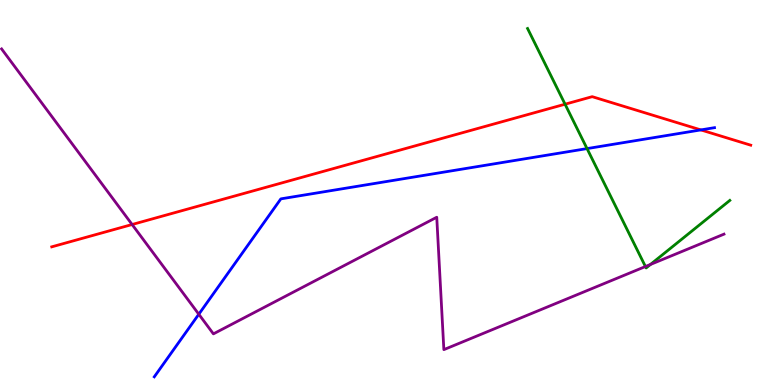[{'lines': ['blue', 'red'], 'intersections': [{'x': 9.04, 'y': 6.63}]}, {'lines': ['green', 'red'], 'intersections': [{'x': 7.29, 'y': 7.29}]}, {'lines': ['purple', 'red'], 'intersections': [{'x': 1.7, 'y': 4.17}]}, {'lines': ['blue', 'green'], 'intersections': [{'x': 7.57, 'y': 6.14}]}, {'lines': ['blue', 'purple'], 'intersections': [{'x': 2.57, 'y': 1.84}]}, {'lines': ['green', 'purple'], 'intersections': [{'x': 8.33, 'y': 3.08}, {'x': 8.39, 'y': 3.13}]}]